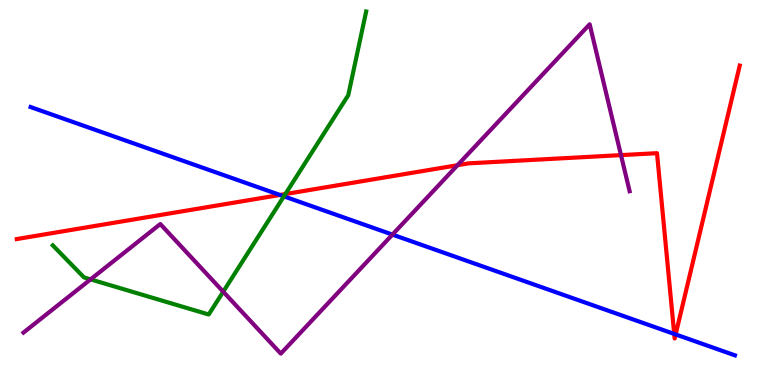[{'lines': ['blue', 'red'], 'intersections': [{'x': 3.61, 'y': 4.94}, {'x': 8.7, 'y': 1.33}, {'x': 8.72, 'y': 1.31}]}, {'lines': ['green', 'red'], 'intersections': [{'x': 3.68, 'y': 4.96}]}, {'lines': ['purple', 'red'], 'intersections': [{'x': 5.9, 'y': 5.71}, {'x': 8.01, 'y': 5.97}]}, {'lines': ['blue', 'green'], 'intersections': [{'x': 3.66, 'y': 4.9}]}, {'lines': ['blue', 'purple'], 'intersections': [{'x': 5.06, 'y': 3.91}]}, {'lines': ['green', 'purple'], 'intersections': [{'x': 1.17, 'y': 2.74}, {'x': 2.88, 'y': 2.42}]}]